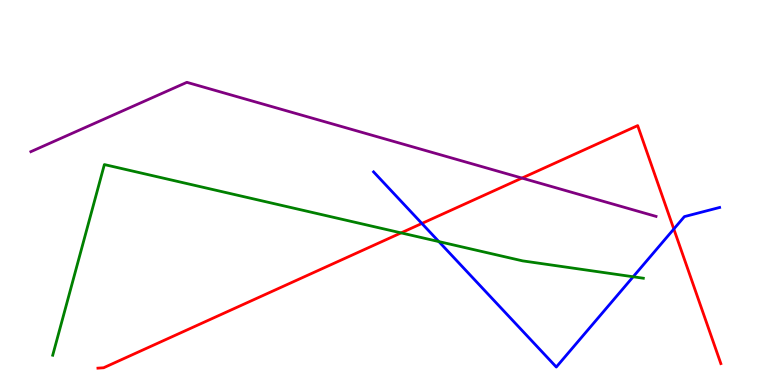[{'lines': ['blue', 'red'], 'intersections': [{'x': 5.44, 'y': 4.2}, {'x': 8.69, 'y': 4.05}]}, {'lines': ['green', 'red'], 'intersections': [{'x': 5.18, 'y': 3.95}]}, {'lines': ['purple', 'red'], 'intersections': [{'x': 6.74, 'y': 5.37}]}, {'lines': ['blue', 'green'], 'intersections': [{'x': 5.66, 'y': 3.73}, {'x': 8.17, 'y': 2.81}]}, {'lines': ['blue', 'purple'], 'intersections': []}, {'lines': ['green', 'purple'], 'intersections': []}]